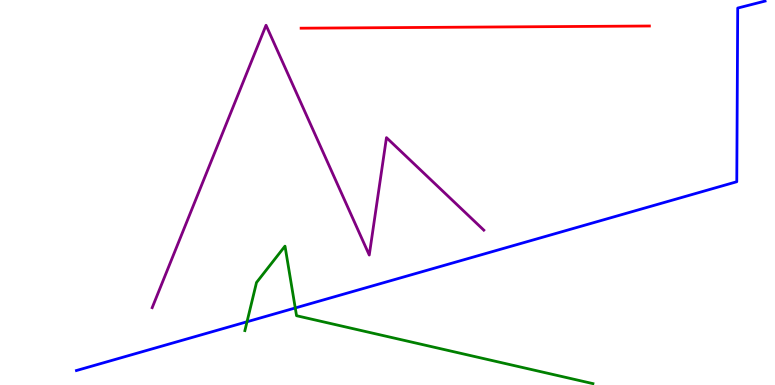[{'lines': ['blue', 'red'], 'intersections': []}, {'lines': ['green', 'red'], 'intersections': []}, {'lines': ['purple', 'red'], 'intersections': []}, {'lines': ['blue', 'green'], 'intersections': [{'x': 3.19, 'y': 1.64}, {'x': 3.81, 'y': 2.0}]}, {'lines': ['blue', 'purple'], 'intersections': []}, {'lines': ['green', 'purple'], 'intersections': []}]